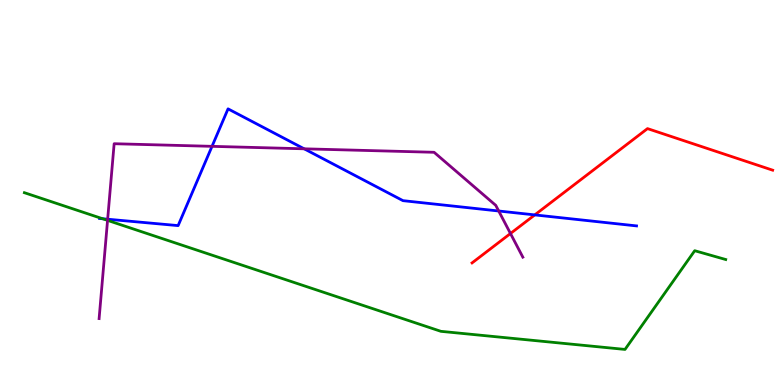[{'lines': ['blue', 'red'], 'intersections': [{'x': 6.9, 'y': 4.42}]}, {'lines': ['green', 'red'], 'intersections': []}, {'lines': ['purple', 'red'], 'intersections': [{'x': 6.59, 'y': 3.93}]}, {'lines': ['blue', 'green'], 'intersections': [{'x': 1.33, 'y': 4.32}]}, {'lines': ['blue', 'purple'], 'intersections': [{'x': 1.39, 'y': 4.31}, {'x': 2.74, 'y': 6.2}, {'x': 3.92, 'y': 6.13}, {'x': 6.43, 'y': 4.52}]}, {'lines': ['green', 'purple'], 'intersections': [{'x': 1.39, 'y': 4.28}]}]